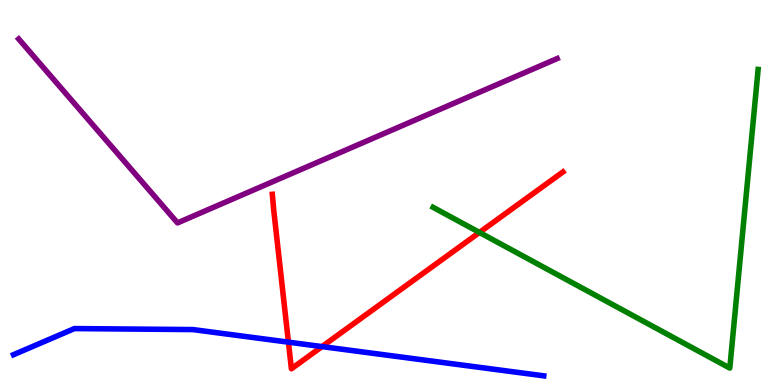[{'lines': ['blue', 'red'], 'intersections': [{'x': 3.72, 'y': 1.11}, {'x': 4.15, 'y': 0.998}]}, {'lines': ['green', 'red'], 'intersections': [{'x': 6.19, 'y': 3.96}]}, {'lines': ['purple', 'red'], 'intersections': []}, {'lines': ['blue', 'green'], 'intersections': []}, {'lines': ['blue', 'purple'], 'intersections': []}, {'lines': ['green', 'purple'], 'intersections': []}]